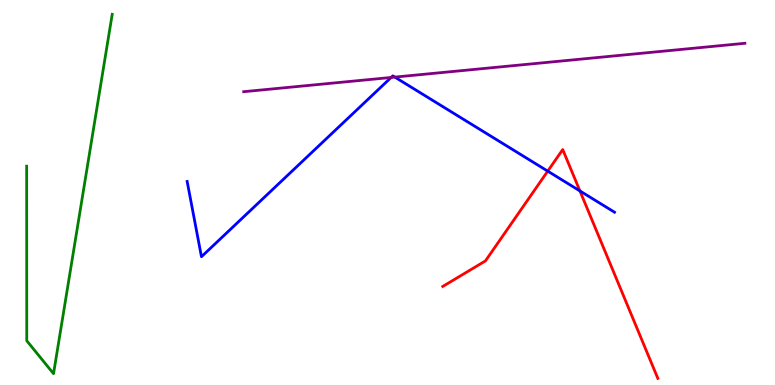[{'lines': ['blue', 'red'], 'intersections': [{'x': 7.07, 'y': 5.55}, {'x': 7.48, 'y': 5.04}]}, {'lines': ['green', 'red'], 'intersections': []}, {'lines': ['purple', 'red'], 'intersections': []}, {'lines': ['blue', 'green'], 'intersections': []}, {'lines': ['blue', 'purple'], 'intersections': [{'x': 5.05, 'y': 7.99}, {'x': 5.09, 'y': 8.0}]}, {'lines': ['green', 'purple'], 'intersections': []}]